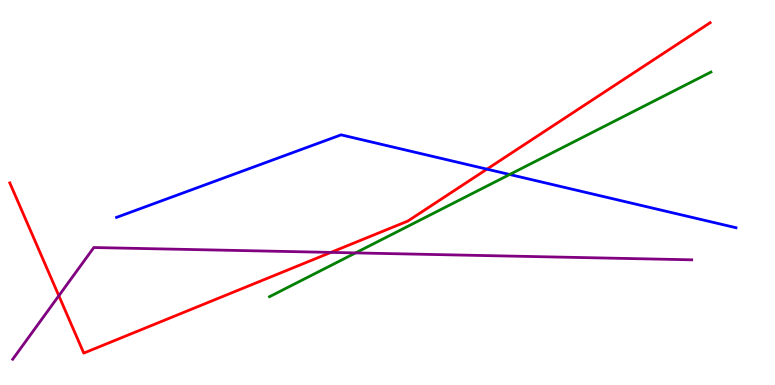[{'lines': ['blue', 'red'], 'intersections': [{'x': 6.28, 'y': 5.61}]}, {'lines': ['green', 'red'], 'intersections': []}, {'lines': ['purple', 'red'], 'intersections': [{'x': 0.759, 'y': 2.32}, {'x': 4.27, 'y': 3.44}]}, {'lines': ['blue', 'green'], 'intersections': [{'x': 6.58, 'y': 5.47}]}, {'lines': ['blue', 'purple'], 'intersections': []}, {'lines': ['green', 'purple'], 'intersections': [{'x': 4.59, 'y': 3.43}]}]